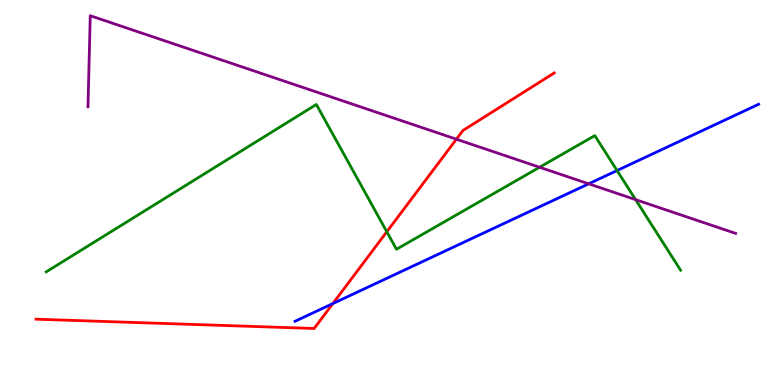[{'lines': ['blue', 'red'], 'intersections': [{'x': 4.29, 'y': 2.12}]}, {'lines': ['green', 'red'], 'intersections': [{'x': 4.99, 'y': 3.98}]}, {'lines': ['purple', 'red'], 'intersections': [{'x': 5.89, 'y': 6.38}]}, {'lines': ['blue', 'green'], 'intersections': [{'x': 7.96, 'y': 5.57}]}, {'lines': ['blue', 'purple'], 'intersections': [{'x': 7.6, 'y': 5.23}]}, {'lines': ['green', 'purple'], 'intersections': [{'x': 6.96, 'y': 5.66}, {'x': 8.2, 'y': 4.81}]}]